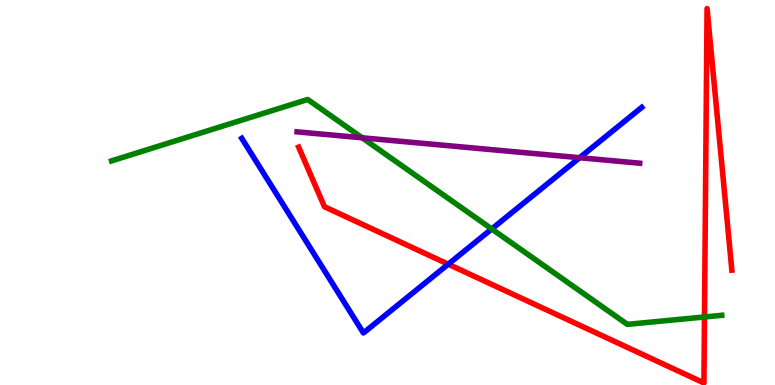[{'lines': ['blue', 'red'], 'intersections': [{'x': 5.78, 'y': 3.14}]}, {'lines': ['green', 'red'], 'intersections': [{'x': 9.09, 'y': 1.77}]}, {'lines': ['purple', 'red'], 'intersections': []}, {'lines': ['blue', 'green'], 'intersections': [{'x': 6.34, 'y': 4.05}]}, {'lines': ['blue', 'purple'], 'intersections': [{'x': 7.48, 'y': 5.9}]}, {'lines': ['green', 'purple'], 'intersections': [{'x': 4.67, 'y': 6.42}]}]